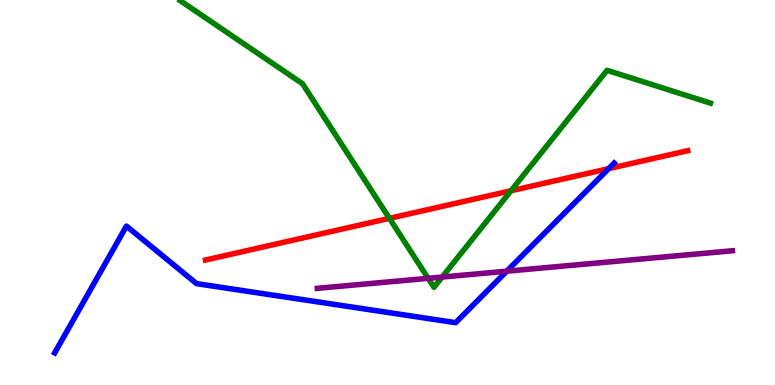[{'lines': ['blue', 'red'], 'intersections': [{'x': 7.85, 'y': 5.62}]}, {'lines': ['green', 'red'], 'intersections': [{'x': 5.02, 'y': 4.33}, {'x': 6.59, 'y': 5.04}]}, {'lines': ['purple', 'red'], 'intersections': []}, {'lines': ['blue', 'green'], 'intersections': []}, {'lines': ['blue', 'purple'], 'intersections': [{'x': 6.54, 'y': 2.96}]}, {'lines': ['green', 'purple'], 'intersections': [{'x': 5.52, 'y': 2.77}, {'x': 5.71, 'y': 2.8}]}]